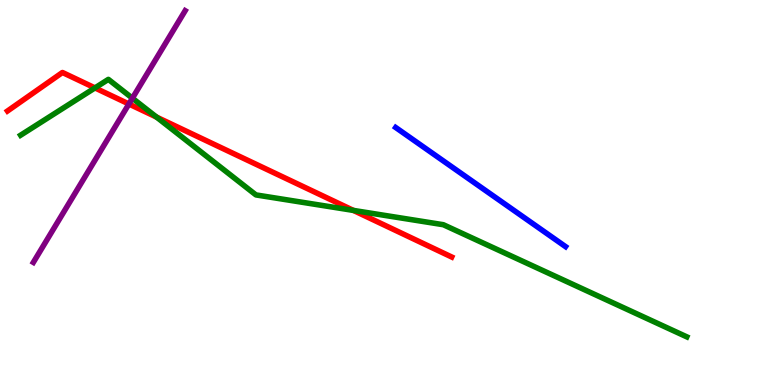[{'lines': ['blue', 'red'], 'intersections': []}, {'lines': ['green', 'red'], 'intersections': [{'x': 1.23, 'y': 7.72}, {'x': 2.02, 'y': 6.96}, {'x': 4.56, 'y': 4.53}]}, {'lines': ['purple', 'red'], 'intersections': [{'x': 1.66, 'y': 7.3}]}, {'lines': ['blue', 'green'], 'intersections': []}, {'lines': ['blue', 'purple'], 'intersections': []}, {'lines': ['green', 'purple'], 'intersections': [{'x': 1.71, 'y': 7.45}]}]